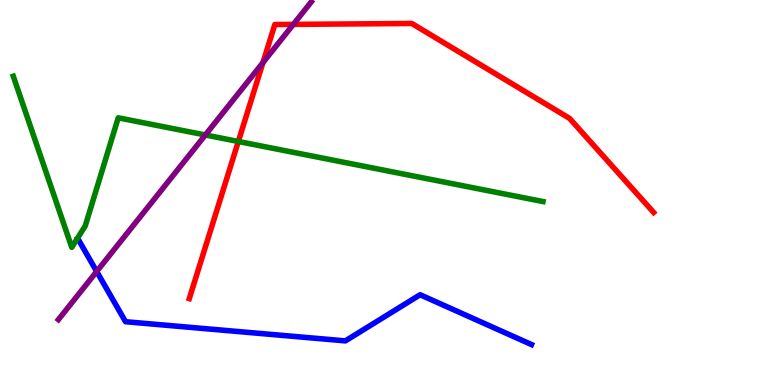[{'lines': ['blue', 'red'], 'intersections': []}, {'lines': ['green', 'red'], 'intersections': [{'x': 3.08, 'y': 6.33}]}, {'lines': ['purple', 'red'], 'intersections': [{'x': 3.39, 'y': 8.37}, {'x': 3.79, 'y': 9.37}]}, {'lines': ['blue', 'green'], 'intersections': []}, {'lines': ['blue', 'purple'], 'intersections': [{'x': 1.25, 'y': 2.95}]}, {'lines': ['green', 'purple'], 'intersections': [{'x': 2.65, 'y': 6.49}]}]